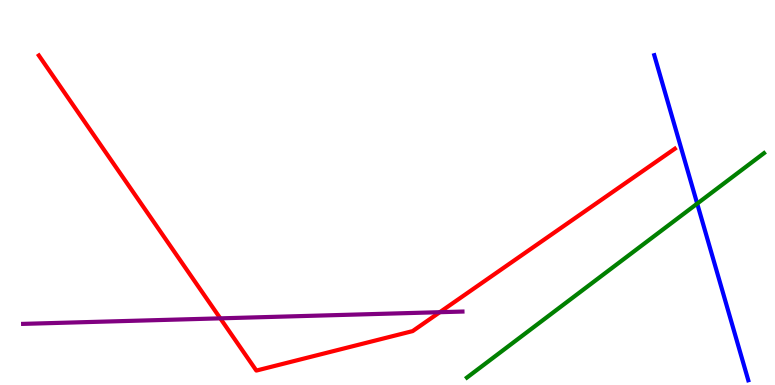[{'lines': ['blue', 'red'], 'intersections': []}, {'lines': ['green', 'red'], 'intersections': []}, {'lines': ['purple', 'red'], 'intersections': [{'x': 2.84, 'y': 1.73}, {'x': 5.68, 'y': 1.89}]}, {'lines': ['blue', 'green'], 'intersections': [{'x': 9.0, 'y': 4.71}]}, {'lines': ['blue', 'purple'], 'intersections': []}, {'lines': ['green', 'purple'], 'intersections': []}]